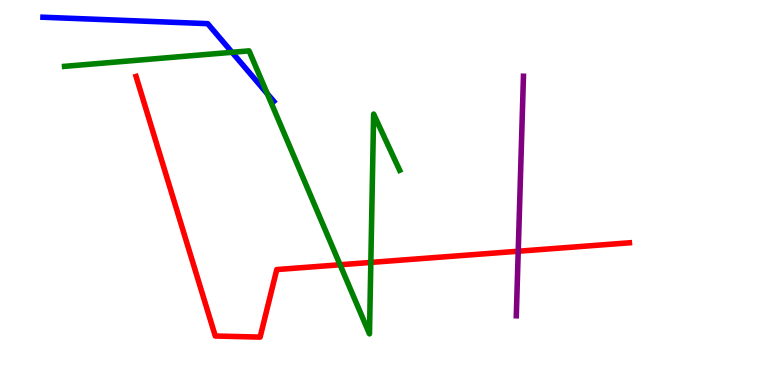[{'lines': ['blue', 'red'], 'intersections': []}, {'lines': ['green', 'red'], 'intersections': [{'x': 4.39, 'y': 3.12}, {'x': 4.78, 'y': 3.18}]}, {'lines': ['purple', 'red'], 'intersections': [{'x': 6.69, 'y': 3.47}]}, {'lines': ['blue', 'green'], 'intersections': [{'x': 2.99, 'y': 8.64}, {'x': 3.45, 'y': 7.57}]}, {'lines': ['blue', 'purple'], 'intersections': []}, {'lines': ['green', 'purple'], 'intersections': []}]